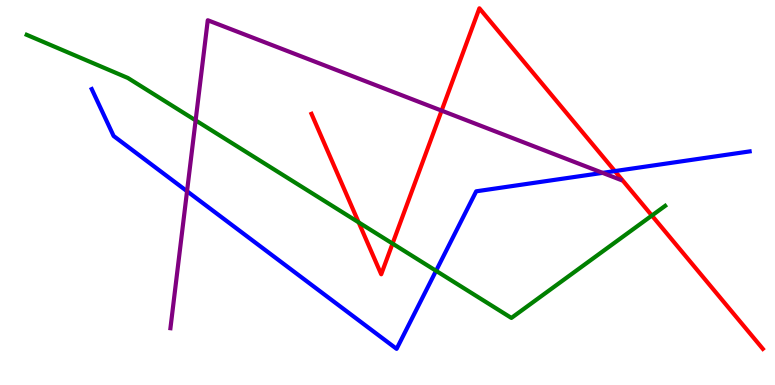[{'lines': ['blue', 'red'], 'intersections': [{'x': 7.93, 'y': 5.56}]}, {'lines': ['green', 'red'], 'intersections': [{'x': 4.63, 'y': 4.22}, {'x': 5.07, 'y': 3.67}, {'x': 8.41, 'y': 4.4}]}, {'lines': ['purple', 'red'], 'intersections': [{'x': 5.7, 'y': 7.13}]}, {'lines': ['blue', 'green'], 'intersections': [{'x': 5.63, 'y': 2.97}]}, {'lines': ['blue', 'purple'], 'intersections': [{'x': 2.41, 'y': 5.03}, {'x': 7.78, 'y': 5.51}]}, {'lines': ['green', 'purple'], 'intersections': [{'x': 2.52, 'y': 6.87}]}]